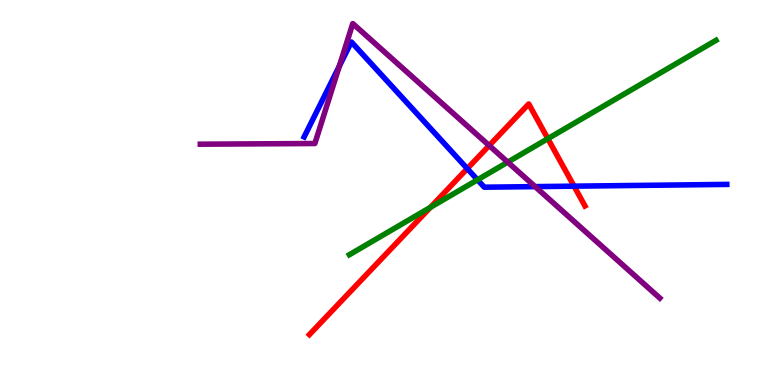[{'lines': ['blue', 'red'], 'intersections': [{'x': 6.03, 'y': 5.62}, {'x': 7.41, 'y': 5.16}]}, {'lines': ['green', 'red'], 'intersections': [{'x': 5.55, 'y': 4.61}, {'x': 7.07, 'y': 6.4}]}, {'lines': ['purple', 'red'], 'intersections': [{'x': 6.31, 'y': 6.22}]}, {'lines': ['blue', 'green'], 'intersections': [{'x': 6.16, 'y': 5.33}]}, {'lines': ['blue', 'purple'], 'intersections': [{'x': 4.38, 'y': 8.28}, {'x': 6.9, 'y': 5.15}]}, {'lines': ['green', 'purple'], 'intersections': [{'x': 6.55, 'y': 5.79}]}]